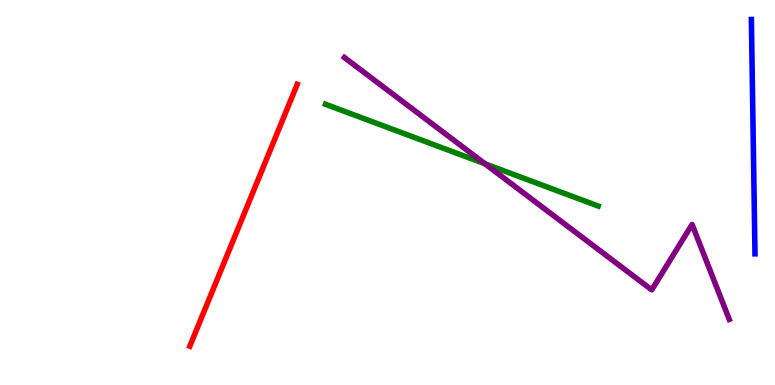[{'lines': ['blue', 'red'], 'intersections': []}, {'lines': ['green', 'red'], 'intersections': []}, {'lines': ['purple', 'red'], 'intersections': []}, {'lines': ['blue', 'green'], 'intersections': []}, {'lines': ['blue', 'purple'], 'intersections': []}, {'lines': ['green', 'purple'], 'intersections': [{'x': 6.26, 'y': 5.75}]}]